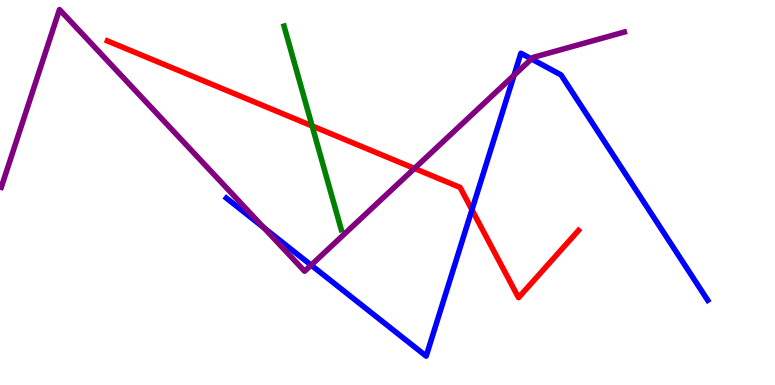[{'lines': ['blue', 'red'], 'intersections': [{'x': 6.09, 'y': 4.55}]}, {'lines': ['green', 'red'], 'intersections': [{'x': 4.03, 'y': 6.73}]}, {'lines': ['purple', 'red'], 'intersections': [{'x': 5.35, 'y': 5.62}]}, {'lines': ['blue', 'green'], 'intersections': []}, {'lines': ['blue', 'purple'], 'intersections': [{'x': 3.4, 'y': 4.08}, {'x': 4.01, 'y': 3.11}, {'x': 6.63, 'y': 8.04}, {'x': 6.86, 'y': 8.47}]}, {'lines': ['green', 'purple'], 'intersections': []}]